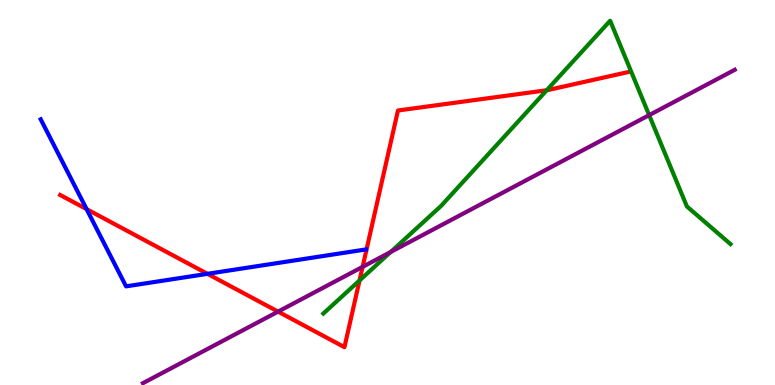[{'lines': ['blue', 'red'], 'intersections': [{'x': 1.12, 'y': 4.57}, {'x': 2.68, 'y': 2.89}]}, {'lines': ['green', 'red'], 'intersections': [{'x': 4.64, 'y': 2.72}, {'x': 7.05, 'y': 7.66}]}, {'lines': ['purple', 'red'], 'intersections': [{'x': 3.59, 'y': 1.91}, {'x': 4.68, 'y': 3.07}]}, {'lines': ['blue', 'green'], 'intersections': []}, {'lines': ['blue', 'purple'], 'intersections': []}, {'lines': ['green', 'purple'], 'intersections': [{'x': 5.04, 'y': 3.45}, {'x': 8.38, 'y': 7.01}]}]